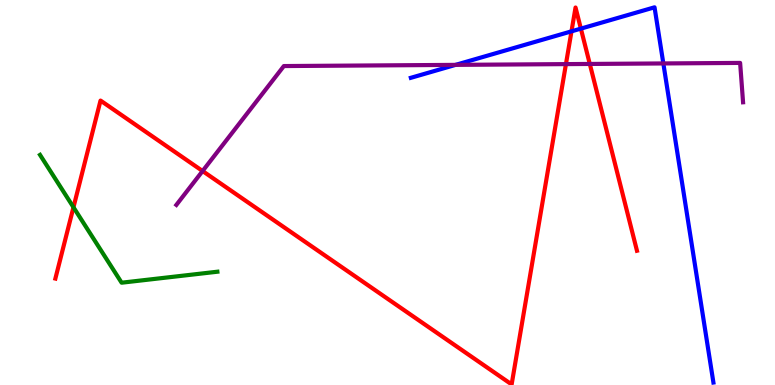[{'lines': ['blue', 'red'], 'intersections': [{'x': 7.37, 'y': 9.19}, {'x': 7.5, 'y': 9.26}]}, {'lines': ['green', 'red'], 'intersections': [{'x': 0.948, 'y': 4.62}]}, {'lines': ['purple', 'red'], 'intersections': [{'x': 2.61, 'y': 5.56}, {'x': 7.3, 'y': 8.33}, {'x': 7.61, 'y': 8.34}]}, {'lines': ['blue', 'green'], 'intersections': []}, {'lines': ['blue', 'purple'], 'intersections': [{'x': 5.88, 'y': 8.31}, {'x': 8.56, 'y': 8.35}]}, {'lines': ['green', 'purple'], 'intersections': []}]